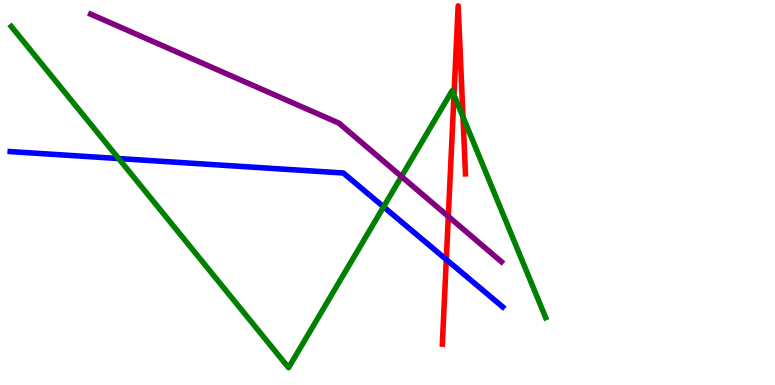[{'lines': ['blue', 'red'], 'intersections': [{'x': 5.76, 'y': 3.26}]}, {'lines': ['green', 'red'], 'intersections': [{'x': 5.86, 'y': 7.53}, {'x': 5.97, 'y': 6.96}]}, {'lines': ['purple', 'red'], 'intersections': [{'x': 5.78, 'y': 4.38}]}, {'lines': ['blue', 'green'], 'intersections': [{'x': 1.53, 'y': 5.88}, {'x': 4.95, 'y': 4.63}]}, {'lines': ['blue', 'purple'], 'intersections': []}, {'lines': ['green', 'purple'], 'intersections': [{'x': 5.18, 'y': 5.42}]}]